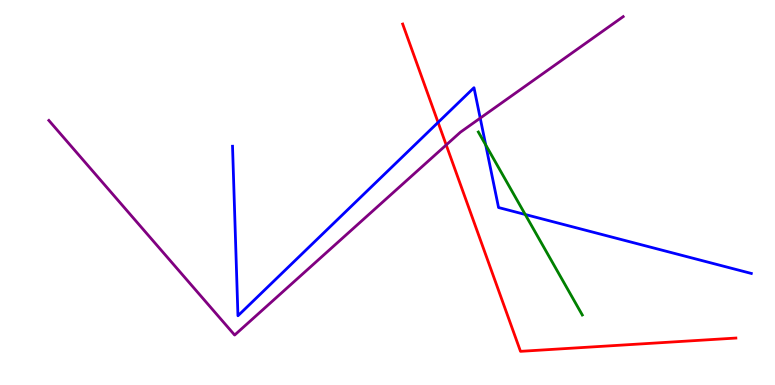[{'lines': ['blue', 'red'], 'intersections': [{'x': 5.65, 'y': 6.82}]}, {'lines': ['green', 'red'], 'intersections': []}, {'lines': ['purple', 'red'], 'intersections': [{'x': 5.76, 'y': 6.23}]}, {'lines': ['blue', 'green'], 'intersections': [{'x': 6.27, 'y': 6.24}, {'x': 6.78, 'y': 4.43}]}, {'lines': ['blue', 'purple'], 'intersections': [{'x': 6.2, 'y': 6.93}]}, {'lines': ['green', 'purple'], 'intersections': []}]